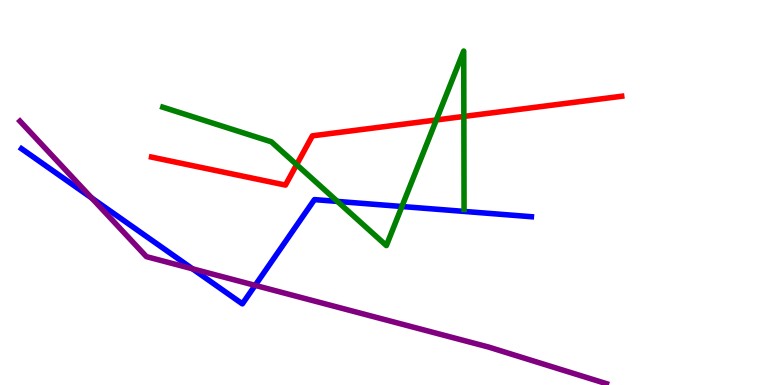[{'lines': ['blue', 'red'], 'intersections': []}, {'lines': ['green', 'red'], 'intersections': [{'x': 3.83, 'y': 5.72}, {'x': 5.63, 'y': 6.88}, {'x': 5.99, 'y': 6.98}]}, {'lines': ['purple', 'red'], 'intersections': []}, {'lines': ['blue', 'green'], 'intersections': [{'x': 4.35, 'y': 4.77}, {'x': 5.19, 'y': 4.64}]}, {'lines': ['blue', 'purple'], 'intersections': [{'x': 1.18, 'y': 4.86}, {'x': 2.48, 'y': 3.02}, {'x': 3.29, 'y': 2.59}]}, {'lines': ['green', 'purple'], 'intersections': []}]